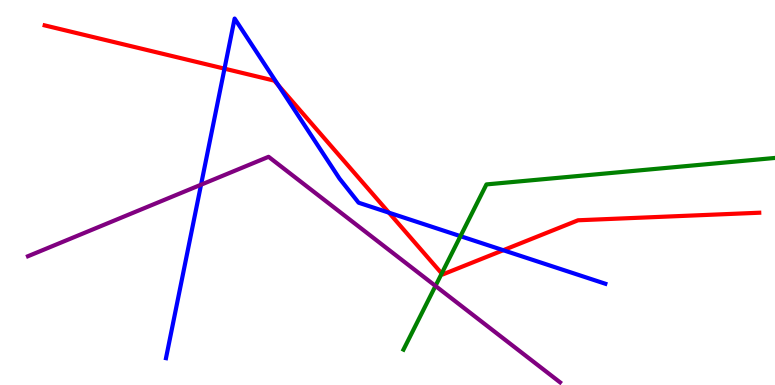[{'lines': ['blue', 'red'], 'intersections': [{'x': 2.9, 'y': 8.22}, {'x': 3.59, 'y': 7.78}, {'x': 5.02, 'y': 4.48}, {'x': 6.49, 'y': 3.5}]}, {'lines': ['green', 'red'], 'intersections': [{'x': 5.7, 'y': 2.9}]}, {'lines': ['purple', 'red'], 'intersections': []}, {'lines': ['blue', 'green'], 'intersections': [{'x': 5.94, 'y': 3.87}]}, {'lines': ['blue', 'purple'], 'intersections': [{'x': 2.59, 'y': 5.2}]}, {'lines': ['green', 'purple'], 'intersections': [{'x': 5.62, 'y': 2.57}]}]